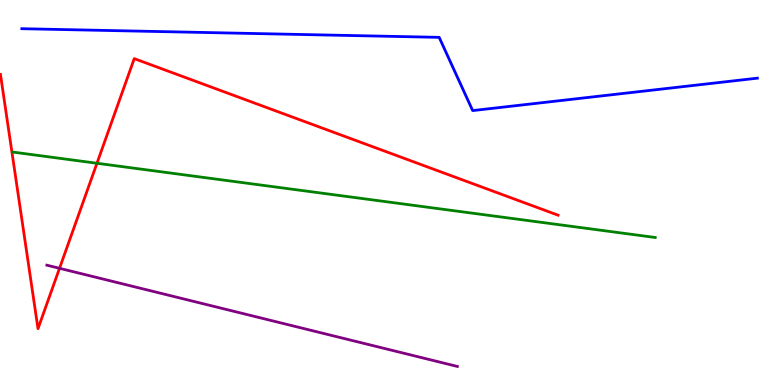[{'lines': ['blue', 'red'], 'intersections': []}, {'lines': ['green', 'red'], 'intersections': [{'x': 1.25, 'y': 5.76}]}, {'lines': ['purple', 'red'], 'intersections': [{'x': 0.768, 'y': 3.03}]}, {'lines': ['blue', 'green'], 'intersections': []}, {'lines': ['blue', 'purple'], 'intersections': []}, {'lines': ['green', 'purple'], 'intersections': []}]